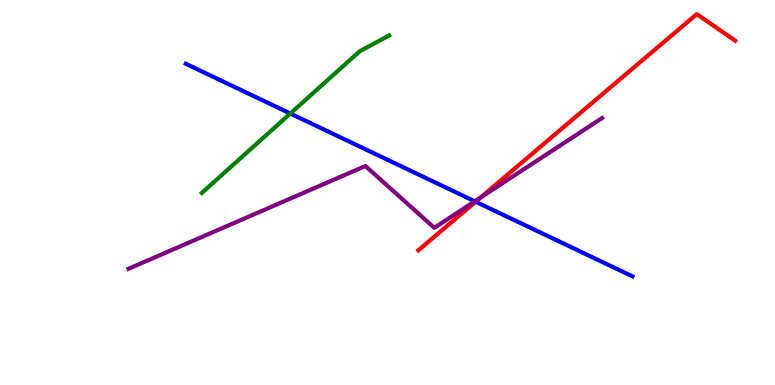[{'lines': ['blue', 'red'], 'intersections': [{'x': 6.14, 'y': 4.76}]}, {'lines': ['green', 'red'], 'intersections': []}, {'lines': ['purple', 'red'], 'intersections': [{'x': 6.2, 'y': 4.87}]}, {'lines': ['blue', 'green'], 'intersections': [{'x': 3.75, 'y': 7.05}]}, {'lines': ['blue', 'purple'], 'intersections': [{'x': 6.13, 'y': 4.77}]}, {'lines': ['green', 'purple'], 'intersections': []}]